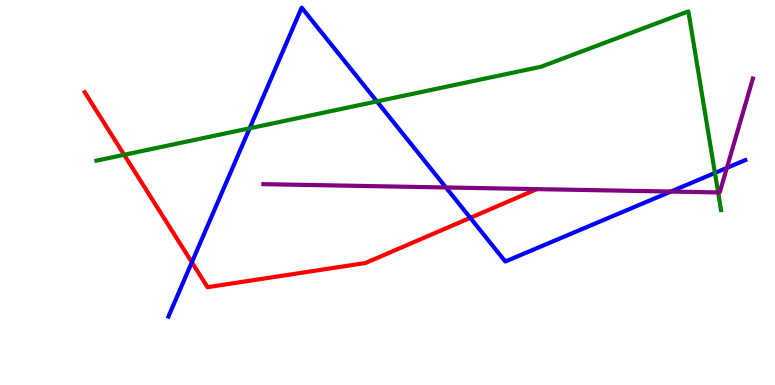[{'lines': ['blue', 'red'], 'intersections': [{'x': 2.48, 'y': 3.19}, {'x': 6.07, 'y': 4.34}]}, {'lines': ['green', 'red'], 'intersections': [{'x': 1.6, 'y': 5.98}]}, {'lines': ['purple', 'red'], 'intersections': []}, {'lines': ['blue', 'green'], 'intersections': [{'x': 3.22, 'y': 6.67}, {'x': 4.86, 'y': 7.37}, {'x': 9.22, 'y': 5.51}]}, {'lines': ['blue', 'purple'], 'intersections': [{'x': 5.75, 'y': 5.13}, {'x': 8.66, 'y': 5.02}, {'x': 9.38, 'y': 5.64}]}, {'lines': ['green', 'purple'], 'intersections': [{'x': 9.27, 'y': 5.0}]}]